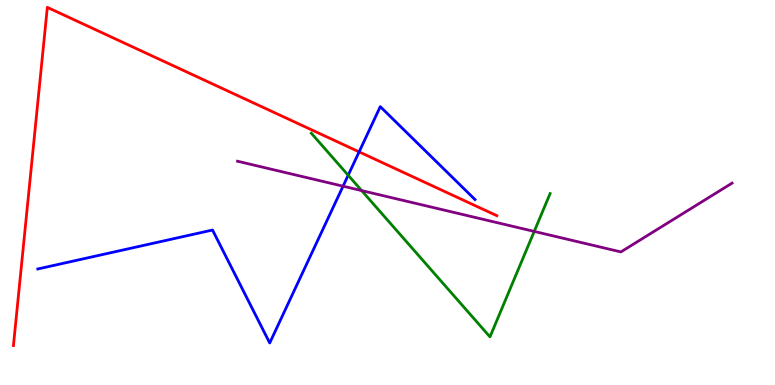[{'lines': ['blue', 'red'], 'intersections': [{'x': 4.63, 'y': 6.06}]}, {'lines': ['green', 'red'], 'intersections': []}, {'lines': ['purple', 'red'], 'intersections': []}, {'lines': ['blue', 'green'], 'intersections': [{'x': 4.49, 'y': 5.45}]}, {'lines': ['blue', 'purple'], 'intersections': [{'x': 4.43, 'y': 5.16}]}, {'lines': ['green', 'purple'], 'intersections': [{'x': 4.67, 'y': 5.05}, {'x': 6.89, 'y': 3.99}]}]